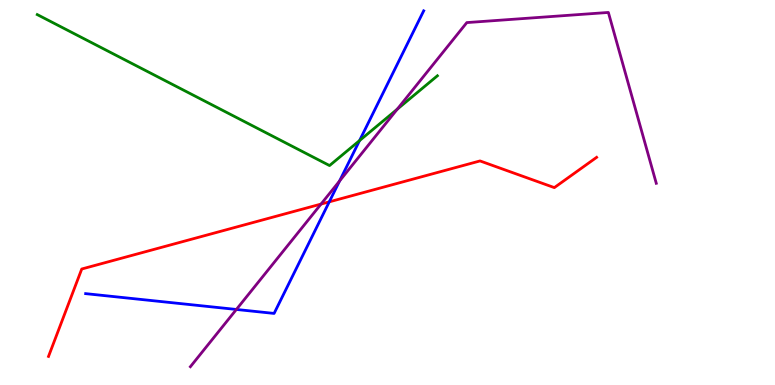[{'lines': ['blue', 'red'], 'intersections': [{'x': 4.25, 'y': 4.76}]}, {'lines': ['green', 'red'], 'intersections': []}, {'lines': ['purple', 'red'], 'intersections': [{'x': 4.14, 'y': 4.7}]}, {'lines': ['blue', 'green'], 'intersections': [{'x': 4.64, 'y': 6.35}]}, {'lines': ['blue', 'purple'], 'intersections': [{'x': 3.05, 'y': 1.96}, {'x': 4.38, 'y': 5.3}]}, {'lines': ['green', 'purple'], 'intersections': [{'x': 5.13, 'y': 7.16}]}]